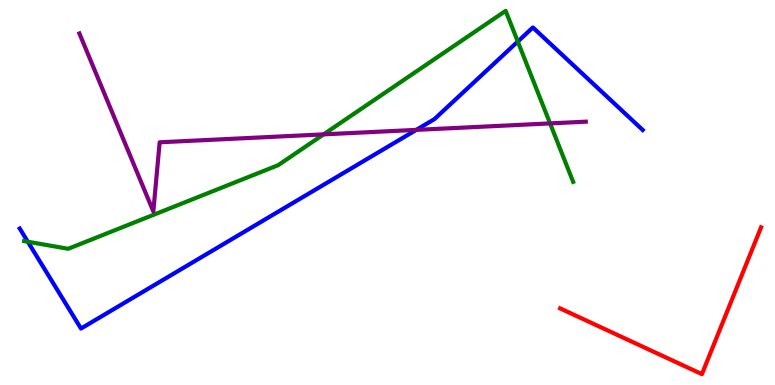[{'lines': ['blue', 'red'], 'intersections': []}, {'lines': ['green', 'red'], 'intersections': []}, {'lines': ['purple', 'red'], 'intersections': []}, {'lines': ['blue', 'green'], 'intersections': [{'x': 0.359, 'y': 3.72}, {'x': 6.68, 'y': 8.92}]}, {'lines': ['blue', 'purple'], 'intersections': [{'x': 5.37, 'y': 6.63}]}, {'lines': ['green', 'purple'], 'intersections': [{'x': 4.18, 'y': 6.51}, {'x': 7.1, 'y': 6.79}]}]